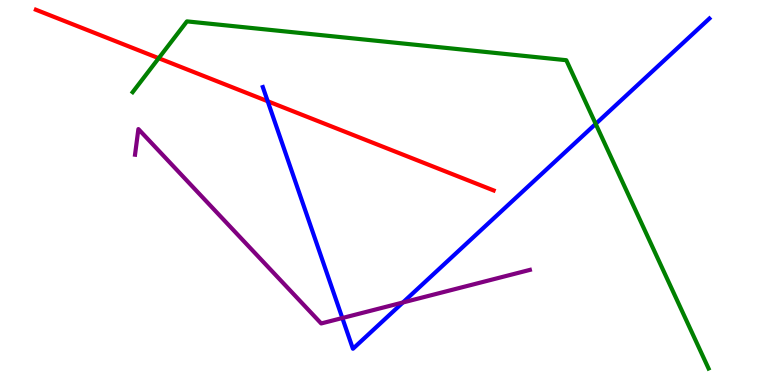[{'lines': ['blue', 'red'], 'intersections': [{'x': 3.45, 'y': 7.37}]}, {'lines': ['green', 'red'], 'intersections': [{'x': 2.05, 'y': 8.49}]}, {'lines': ['purple', 'red'], 'intersections': []}, {'lines': ['blue', 'green'], 'intersections': [{'x': 7.69, 'y': 6.78}]}, {'lines': ['blue', 'purple'], 'intersections': [{'x': 4.42, 'y': 1.74}, {'x': 5.2, 'y': 2.14}]}, {'lines': ['green', 'purple'], 'intersections': []}]